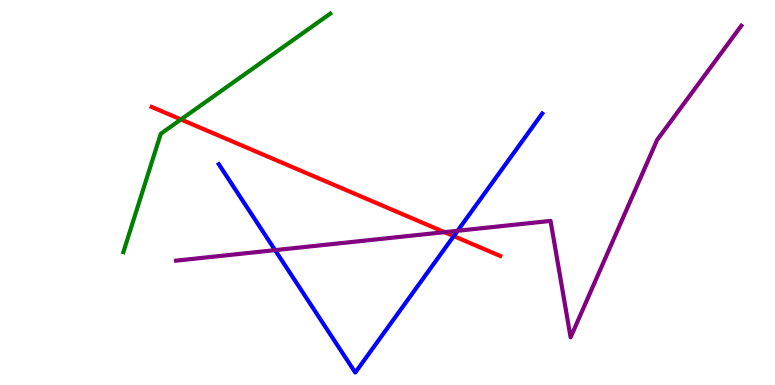[{'lines': ['blue', 'red'], 'intersections': [{'x': 5.86, 'y': 3.87}]}, {'lines': ['green', 'red'], 'intersections': [{'x': 2.34, 'y': 6.9}]}, {'lines': ['purple', 'red'], 'intersections': [{'x': 5.74, 'y': 3.97}]}, {'lines': ['blue', 'green'], 'intersections': []}, {'lines': ['blue', 'purple'], 'intersections': [{'x': 3.55, 'y': 3.5}, {'x': 5.9, 'y': 4.01}]}, {'lines': ['green', 'purple'], 'intersections': []}]